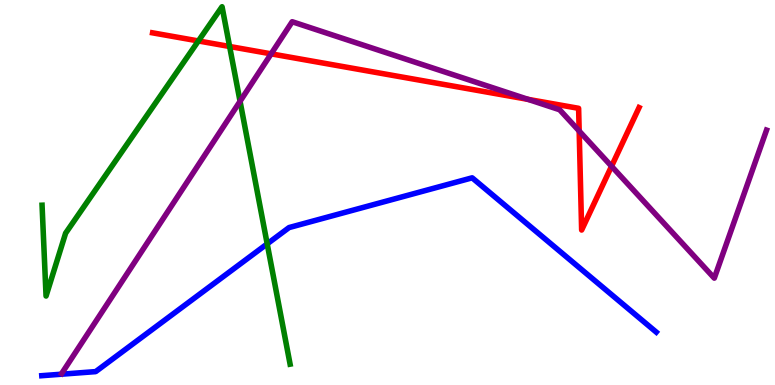[{'lines': ['blue', 'red'], 'intersections': []}, {'lines': ['green', 'red'], 'intersections': [{'x': 2.56, 'y': 8.94}, {'x': 2.96, 'y': 8.79}]}, {'lines': ['purple', 'red'], 'intersections': [{'x': 3.5, 'y': 8.6}, {'x': 6.81, 'y': 7.42}, {'x': 7.47, 'y': 6.6}, {'x': 7.89, 'y': 5.68}]}, {'lines': ['blue', 'green'], 'intersections': [{'x': 3.45, 'y': 3.67}]}, {'lines': ['blue', 'purple'], 'intersections': []}, {'lines': ['green', 'purple'], 'intersections': [{'x': 3.1, 'y': 7.37}]}]